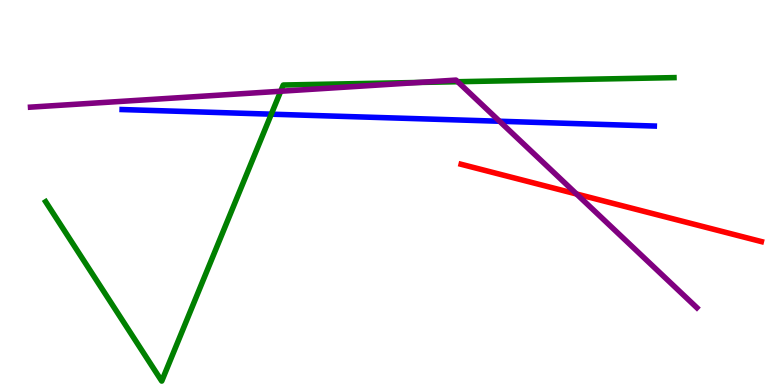[{'lines': ['blue', 'red'], 'intersections': []}, {'lines': ['green', 'red'], 'intersections': []}, {'lines': ['purple', 'red'], 'intersections': [{'x': 7.44, 'y': 4.96}]}, {'lines': ['blue', 'green'], 'intersections': [{'x': 3.5, 'y': 7.03}]}, {'lines': ['blue', 'purple'], 'intersections': [{'x': 6.45, 'y': 6.85}]}, {'lines': ['green', 'purple'], 'intersections': [{'x': 3.62, 'y': 7.63}, {'x': 5.4, 'y': 7.86}, {'x': 5.91, 'y': 7.88}]}]